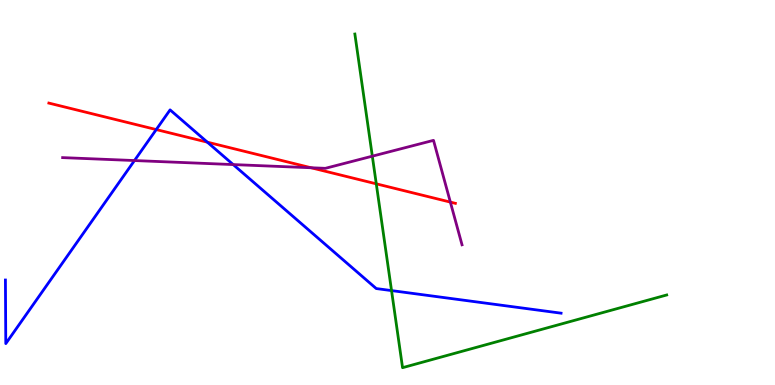[{'lines': ['blue', 'red'], 'intersections': [{'x': 2.02, 'y': 6.63}, {'x': 2.68, 'y': 6.31}]}, {'lines': ['green', 'red'], 'intersections': [{'x': 4.86, 'y': 5.23}]}, {'lines': ['purple', 'red'], 'intersections': [{'x': 4.01, 'y': 5.64}, {'x': 5.81, 'y': 4.75}]}, {'lines': ['blue', 'green'], 'intersections': [{'x': 5.05, 'y': 2.45}]}, {'lines': ['blue', 'purple'], 'intersections': [{'x': 1.74, 'y': 5.83}, {'x': 3.01, 'y': 5.73}]}, {'lines': ['green', 'purple'], 'intersections': [{'x': 4.8, 'y': 5.94}]}]